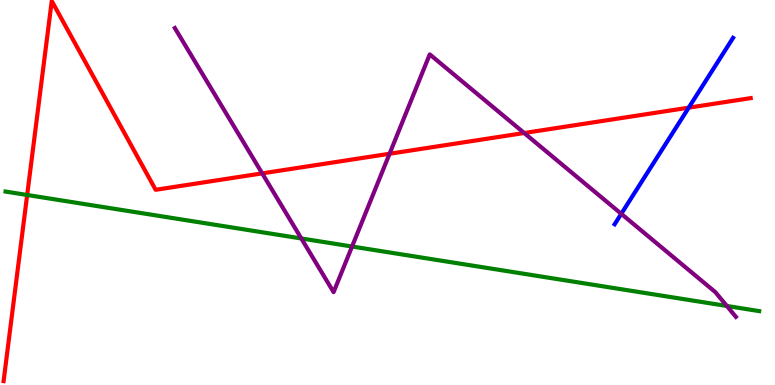[{'lines': ['blue', 'red'], 'intersections': [{'x': 8.89, 'y': 7.2}]}, {'lines': ['green', 'red'], 'intersections': [{'x': 0.351, 'y': 4.94}]}, {'lines': ['purple', 'red'], 'intersections': [{'x': 3.38, 'y': 5.5}, {'x': 5.03, 'y': 6.01}, {'x': 6.76, 'y': 6.55}]}, {'lines': ['blue', 'green'], 'intersections': []}, {'lines': ['blue', 'purple'], 'intersections': [{'x': 8.02, 'y': 4.45}]}, {'lines': ['green', 'purple'], 'intersections': [{'x': 3.89, 'y': 3.81}, {'x': 4.54, 'y': 3.6}, {'x': 9.38, 'y': 2.05}]}]